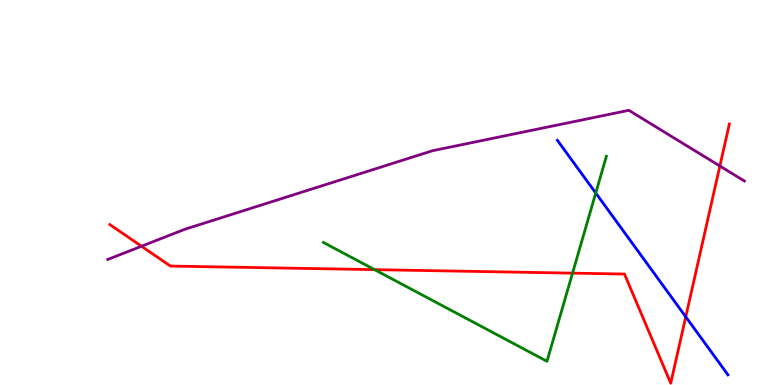[{'lines': ['blue', 'red'], 'intersections': [{'x': 8.85, 'y': 1.77}]}, {'lines': ['green', 'red'], 'intersections': [{'x': 4.83, 'y': 3.0}, {'x': 7.39, 'y': 2.91}]}, {'lines': ['purple', 'red'], 'intersections': [{'x': 1.83, 'y': 3.6}, {'x': 9.29, 'y': 5.69}]}, {'lines': ['blue', 'green'], 'intersections': [{'x': 7.69, 'y': 4.99}]}, {'lines': ['blue', 'purple'], 'intersections': []}, {'lines': ['green', 'purple'], 'intersections': []}]